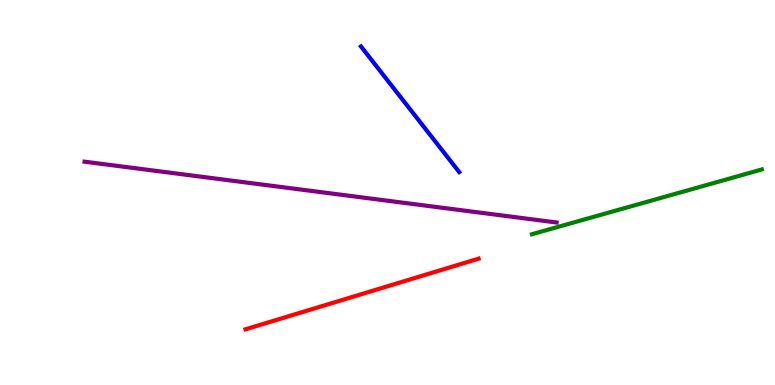[{'lines': ['blue', 'red'], 'intersections': []}, {'lines': ['green', 'red'], 'intersections': []}, {'lines': ['purple', 'red'], 'intersections': []}, {'lines': ['blue', 'green'], 'intersections': []}, {'lines': ['blue', 'purple'], 'intersections': []}, {'lines': ['green', 'purple'], 'intersections': []}]